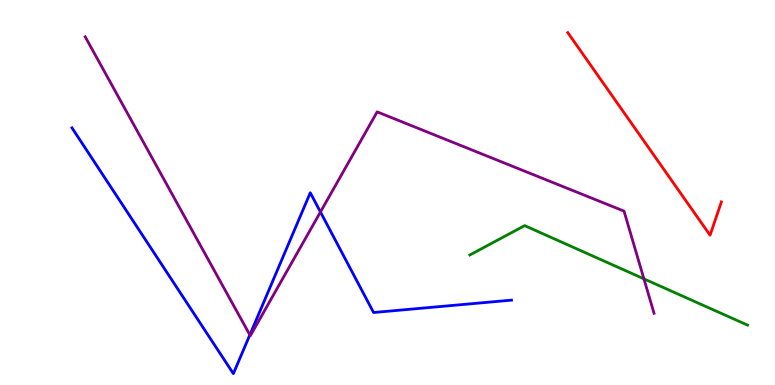[{'lines': ['blue', 'red'], 'intersections': []}, {'lines': ['green', 'red'], 'intersections': []}, {'lines': ['purple', 'red'], 'intersections': []}, {'lines': ['blue', 'green'], 'intersections': []}, {'lines': ['blue', 'purple'], 'intersections': [{'x': 3.22, 'y': 1.3}, {'x': 4.13, 'y': 4.49}]}, {'lines': ['green', 'purple'], 'intersections': [{'x': 8.31, 'y': 2.76}]}]